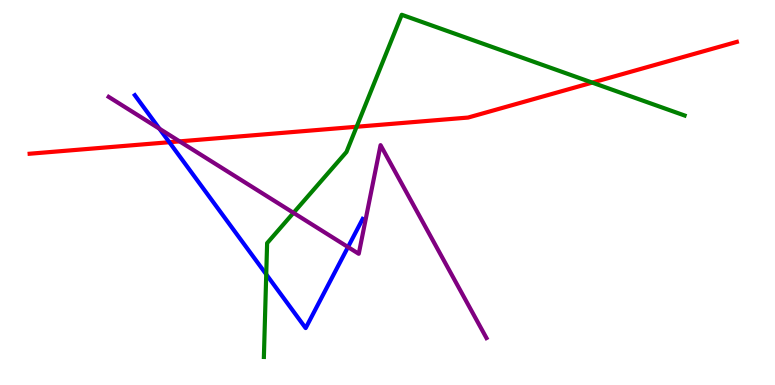[{'lines': ['blue', 'red'], 'intersections': [{'x': 2.18, 'y': 6.31}]}, {'lines': ['green', 'red'], 'intersections': [{'x': 4.6, 'y': 6.71}, {'x': 7.64, 'y': 7.85}]}, {'lines': ['purple', 'red'], 'intersections': [{'x': 2.32, 'y': 6.33}]}, {'lines': ['blue', 'green'], 'intersections': [{'x': 3.44, 'y': 2.87}]}, {'lines': ['blue', 'purple'], 'intersections': [{'x': 2.06, 'y': 6.66}, {'x': 4.49, 'y': 3.58}]}, {'lines': ['green', 'purple'], 'intersections': [{'x': 3.79, 'y': 4.47}]}]